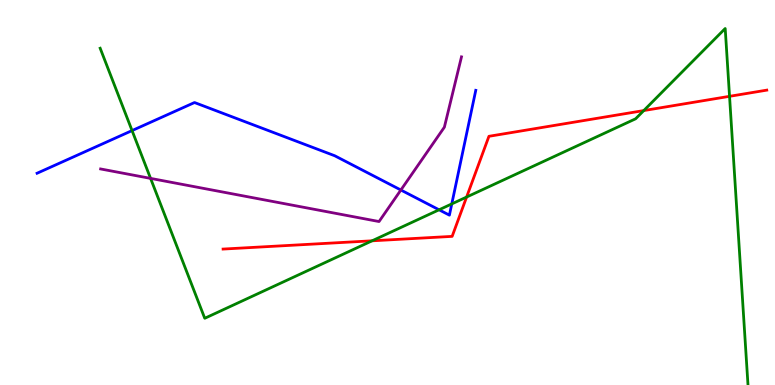[{'lines': ['blue', 'red'], 'intersections': []}, {'lines': ['green', 'red'], 'intersections': [{'x': 4.8, 'y': 3.75}, {'x': 6.02, 'y': 4.88}, {'x': 8.31, 'y': 7.13}, {'x': 9.41, 'y': 7.5}]}, {'lines': ['purple', 'red'], 'intersections': []}, {'lines': ['blue', 'green'], 'intersections': [{'x': 1.7, 'y': 6.61}, {'x': 5.67, 'y': 4.55}, {'x': 5.83, 'y': 4.7}]}, {'lines': ['blue', 'purple'], 'intersections': [{'x': 5.17, 'y': 5.06}]}, {'lines': ['green', 'purple'], 'intersections': [{'x': 1.94, 'y': 5.37}]}]